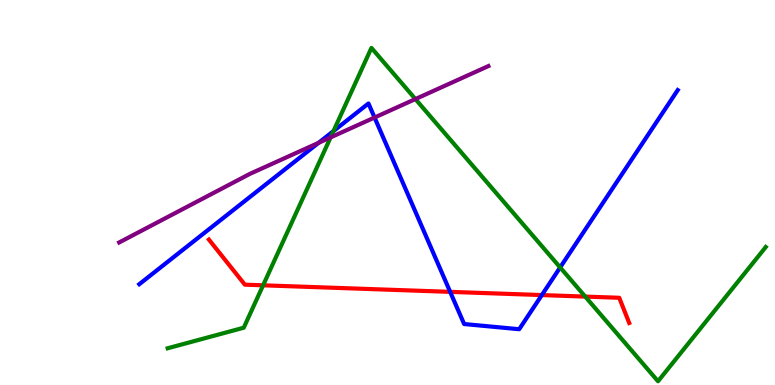[{'lines': ['blue', 'red'], 'intersections': [{'x': 5.81, 'y': 2.42}, {'x': 6.99, 'y': 2.34}]}, {'lines': ['green', 'red'], 'intersections': [{'x': 3.39, 'y': 2.59}, {'x': 7.55, 'y': 2.3}]}, {'lines': ['purple', 'red'], 'intersections': []}, {'lines': ['blue', 'green'], 'intersections': [{'x': 4.3, 'y': 6.6}, {'x': 7.23, 'y': 3.05}]}, {'lines': ['blue', 'purple'], 'intersections': [{'x': 4.11, 'y': 6.29}, {'x': 4.83, 'y': 6.95}]}, {'lines': ['green', 'purple'], 'intersections': [{'x': 4.27, 'y': 6.43}, {'x': 5.36, 'y': 7.43}]}]